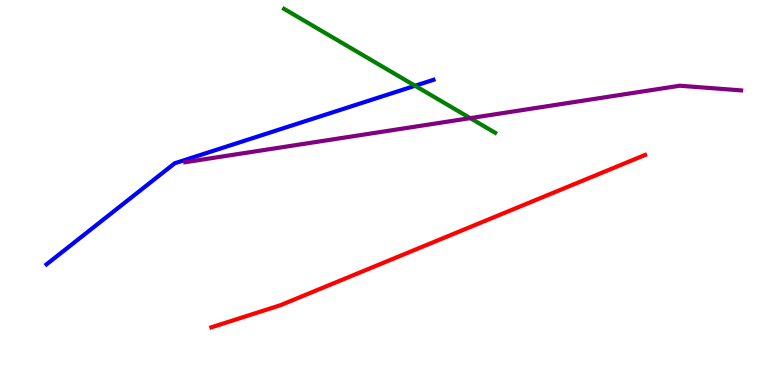[{'lines': ['blue', 'red'], 'intersections': []}, {'lines': ['green', 'red'], 'intersections': []}, {'lines': ['purple', 'red'], 'intersections': []}, {'lines': ['blue', 'green'], 'intersections': [{'x': 5.36, 'y': 7.77}]}, {'lines': ['blue', 'purple'], 'intersections': []}, {'lines': ['green', 'purple'], 'intersections': [{'x': 6.07, 'y': 6.93}]}]